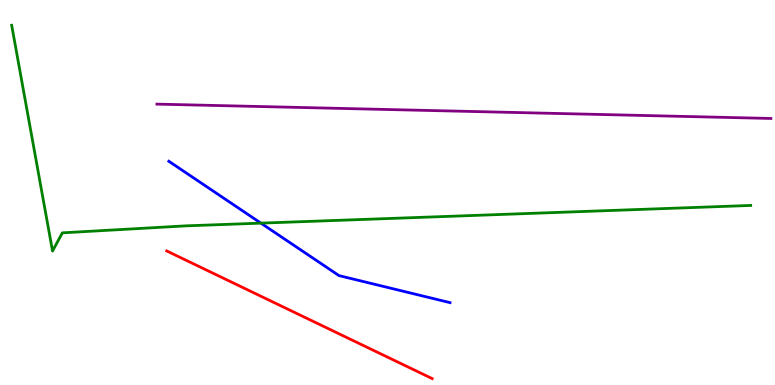[{'lines': ['blue', 'red'], 'intersections': []}, {'lines': ['green', 'red'], 'intersections': []}, {'lines': ['purple', 'red'], 'intersections': []}, {'lines': ['blue', 'green'], 'intersections': [{'x': 3.37, 'y': 4.2}]}, {'lines': ['blue', 'purple'], 'intersections': []}, {'lines': ['green', 'purple'], 'intersections': []}]